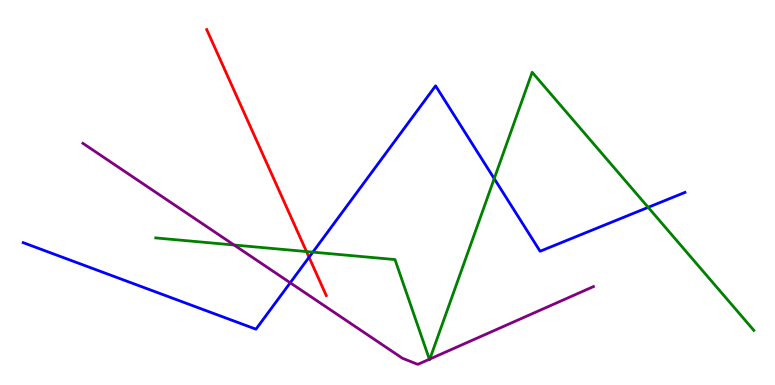[{'lines': ['blue', 'red'], 'intersections': [{'x': 3.99, 'y': 3.32}]}, {'lines': ['green', 'red'], 'intersections': [{'x': 3.95, 'y': 3.47}]}, {'lines': ['purple', 'red'], 'intersections': []}, {'lines': ['blue', 'green'], 'intersections': [{'x': 4.04, 'y': 3.45}, {'x': 6.38, 'y': 5.36}, {'x': 8.36, 'y': 4.61}]}, {'lines': ['blue', 'purple'], 'intersections': [{'x': 3.74, 'y': 2.66}]}, {'lines': ['green', 'purple'], 'intersections': [{'x': 3.02, 'y': 3.64}, {'x': 5.54, 'y': 0.669}, {'x': 5.55, 'y': 0.674}]}]